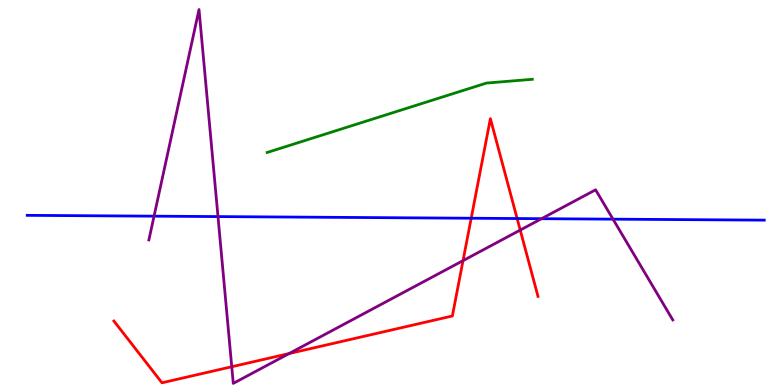[{'lines': ['blue', 'red'], 'intersections': [{'x': 6.08, 'y': 4.33}, {'x': 6.67, 'y': 4.32}]}, {'lines': ['green', 'red'], 'intersections': []}, {'lines': ['purple', 'red'], 'intersections': [{'x': 2.99, 'y': 0.474}, {'x': 3.73, 'y': 0.817}, {'x': 5.97, 'y': 3.23}, {'x': 6.71, 'y': 4.02}]}, {'lines': ['blue', 'green'], 'intersections': []}, {'lines': ['blue', 'purple'], 'intersections': [{'x': 1.99, 'y': 4.39}, {'x': 2.81, 'y': 4.37}, {'x': 6.99, 'y': 4.32}, {'x': 7.91, 'y': 4.31}]}, {'lines': ['green', 'purple'], 'intersections': []}]